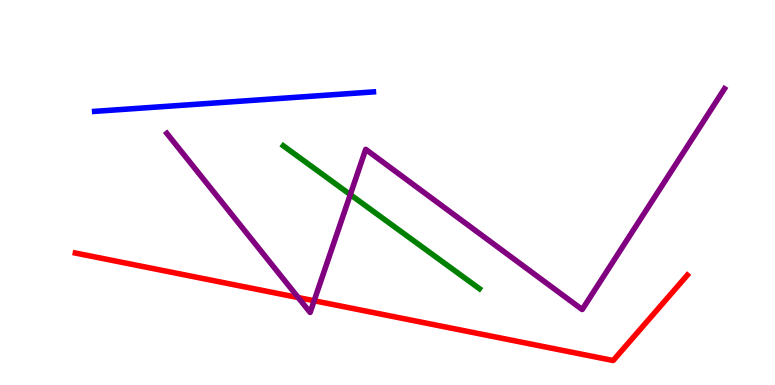[{'lines': ['blue', 'red'], 'intersections': []}, {'lines': ['green', 'red'], 'intersections': []}, {'lines': ['purple', 'red'], 'intersections': [{'x': 3.85, 'y': 2.27}, {'x': 4.05, 'y': 2.19}]}, {'lines': ['blue', 'green'], 'intersections': []}, {'lines': ['blue', 'purple'], 'intersections': []}, {'lines': ['green', 'purple'], 'intersections': [{'x': 4.52, 'y': 4.95}]}]